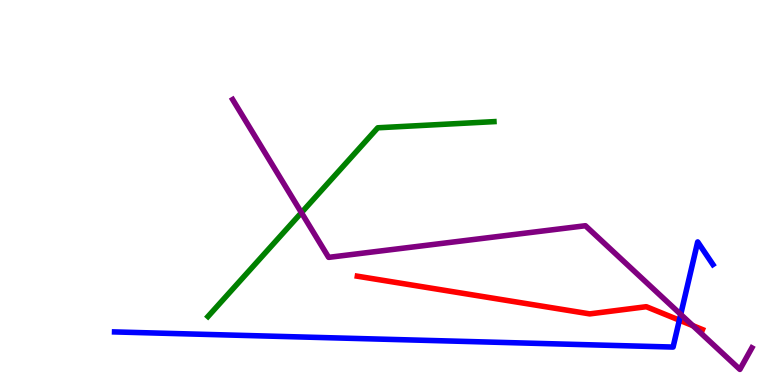[{'lines': ['blue', 'red'], 'intersections': [{'x': 8.77, 'y': 1.68}]}, {'lines': ['green', 'red'], 'intersections': []}, {'lines': ['purple', 'red'], 'intersections': [{'x': 8.94, 'y': 1.54}]}, {'lines': ['blue', 'green'], 'intersections': []}, {'lines': ['blue', 'purple'], 'intersections': [{'x': 8.78, 'y': 1.83}]}, {'lines': ['green', 'purple'], 'intersections': [{'x': 3.89, 'y': 4.48}]}]